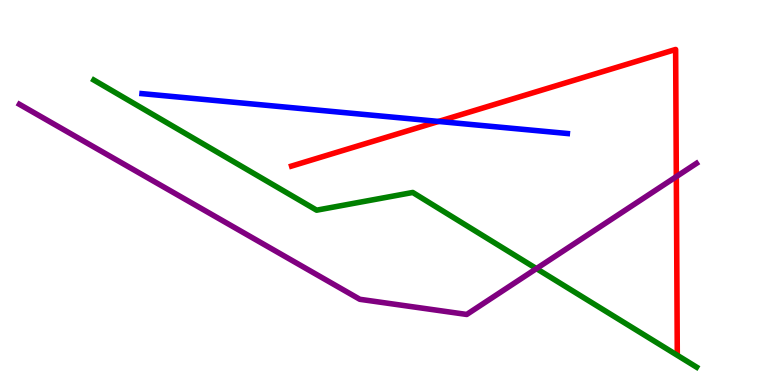[{'lines': ['blue', 'red'], 'intersections': [{'x': 5.66, 'y': 6.85}]}, {'lines': ['green', 'red'], 'intersections': []}, {'lines': ['purple', 'red'], 'intersections': [{'x': 8.73, 'y': 5.41}]}, {'lines': ['blue', 'green'], 'intersections': []}, {'lines': ['blue', 'purple'], 'intersections': []}, {'lines': ['green', 'purple'], 'intersections': [{'x': 6.92, 'y': 3.02}]}]